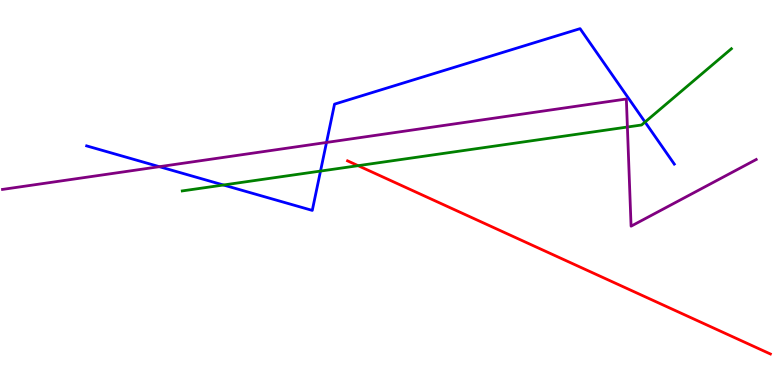[{'lines': ['blue', 'red'], 'intersections': []}, {'lines': ['green', 'red'], 'intersections': [{'x': 4.62, 'y': 5.7}]}, {'lines': ['purple', 'red'], 'intersections': []}, {'lines': ['blue', 'green'], 'intersections': [{'x': 2.88, 'y': 5.19}, {'x': 4.14, 'y': 5.56}, {'x': 8.32, 'y': 6.83}]}, {'lines': ['blue', 'purple'], 'intersections': [{'x': 2.06, 'y': 5.67}, {'x': 4.21, 'y': 6.3}]}, {'lines': ['green', 'purple'], 'intersections': [{'x': 8.1, 'y': 6.7}]}]